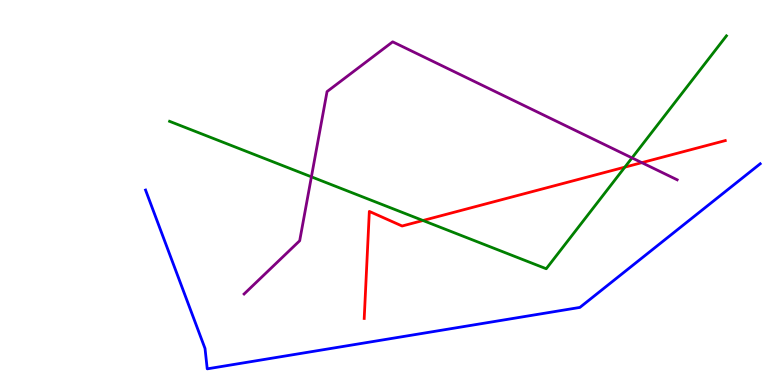[{'lines': ['blue', 'red'], 'intersections': []}, {'lines': ['green', 'red'], 'intersections': [{'x': 5.46, 'y': 4.27}, {'x': 8.06, 'y': 5.66}]}, {'lines': ['purple', 'red'], 'intersections': [{'x': 8.28, 'y': 5.78}]}, {'lines': ['blue', 'green'], 'intersections': []}, {'lines': ['blue', 'purple'], 'intersections': []}, {'lines': ['green', 'purple'], 'intersections': [{'x': 4.02, 'y': 5.41}, {'x': 8.16, 'y': 5.9}]}]